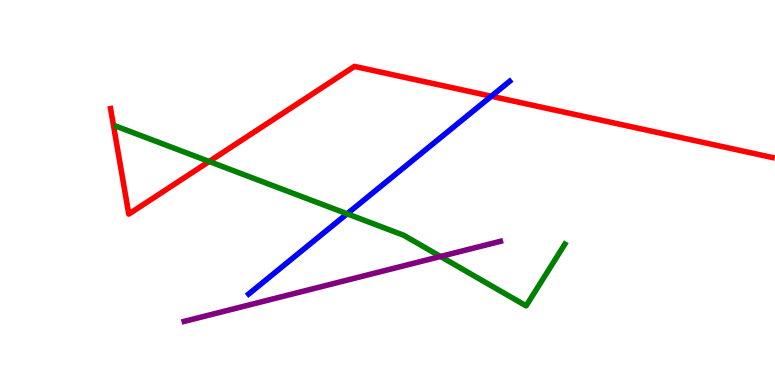[{'lines': ['blue', 'red'], 'intersections': [{'x': 6.34, 'y': 7.5}]}, {'lines': ['green', 'red'], 'intersections': [{'x': 2.7, 'y': 5.81}]}, {'lines': ['purple', 'red'], 'intersections': []}, {'lines': ['blue', 'green'], 'intersections': [{'x': 4.48, 'y': 4.45}]}, {'lines': ['blue', 'purple'], 'intersections': []}, {'lines': ['green', 'purple'], 'intersections': [{'x': 5.68, 'y': 3.34}]}]